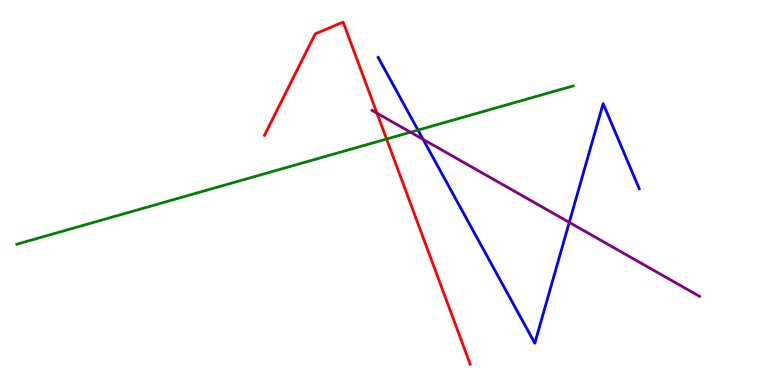[{'lines': ['blue', 'red'], 'intersections': []}, {'lines': ['green', 'red'], 'intersections': [{'x': 4.99, 'y': 6.39}]}, {'lines': ['purple', 'red'], 'intersections': [{'x': 4.86, 'y': 7.06}]}, {'lines': ['blue', 'green'], 'intersections': [{'x': 5.39, 'y': 6.62}]}, {'lines': ['blue', 'purple'], 'intersections': [{'x': 5.46, 'y': 6.38}, {'x': 7.35, 'y': 4.22}]}, {'lines': ['green', 'purple'], 'intersections': [{'x': 5.3, 'y': 6.57}]}]